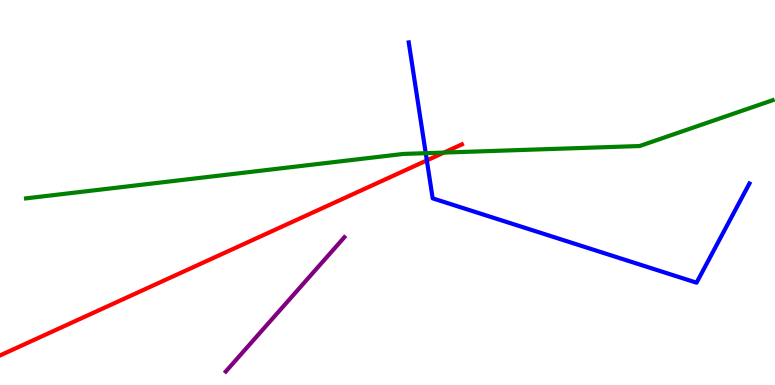[{'lines': ['blue', 'red'], 'intersections': [{'x': 5.51, 'y': 5.83}]}, {'lines': ['green', 'red'], 'intersections': [{'x': 5.73, 'y': 6.04}]}, {'lines': ['purple', 'red'], 'intersections': []}, {'lines': ['blue', 'green'], 'intersections': [{'x': 5.49, 'y': 6.02}]}, {'lines': ['blue', 'purple'], 'intersections': []}, {'lines': ['green', 'purple'], 'intersections': []}]